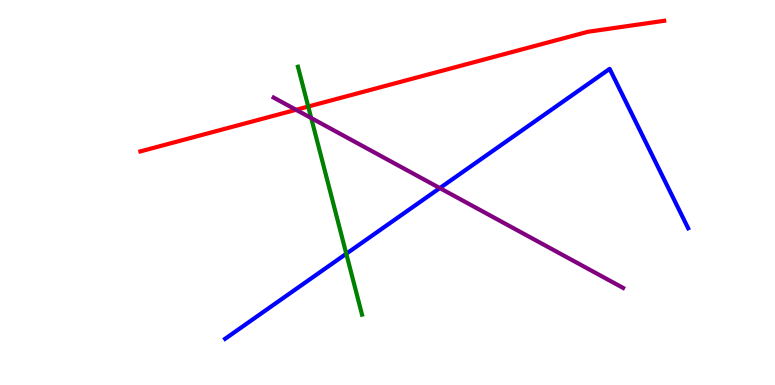[{'lines': ['blue', 'red'], 'intersections': []}, {'lines': ['green', 'red'], 'intersections': [{'x': 3.98, 'y': 7.23}]}, {'lines': ['purple', 'red'], 'intersections': [{'x': 3.82, 'y': 7.15}]}, {'lines': ['blue', 'green'], 'intersections': [{'x': 4.47, 'y': 3.41}]}, {'lines': ['blue', 'purple'], 'intersections': [{'x': 5.68, 'y': 5.11}]}, {'lines': ['green', 'purple'], 'intersections': [{'x': 4.02, 'y': 6.93}]}]